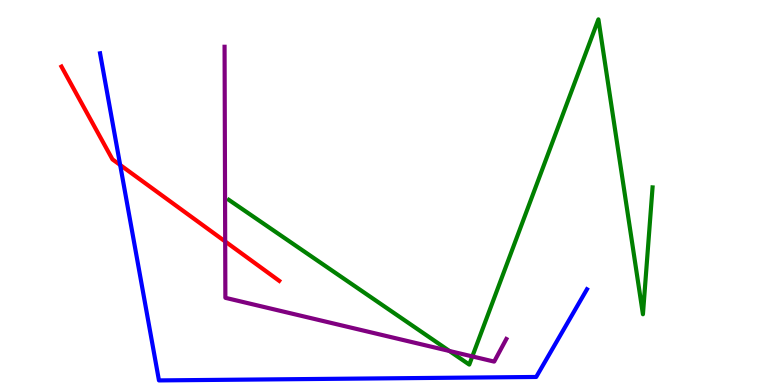[{'lines': ['blue', 'red'], 'intersections': [{'x': 1.55, 'y': 5.72}]}, {'lines': ['green', 'red'], 'intersections': []}, {'lines': ['purple', 'red'], 'intersections': [{'x': 2.91, 'y': 3.73}]}, {'lines': ['blue', 'green'], 'intersections': []}, {'lines': ['blue', 'purple'], 'intersections': []}, {'lines': ['green', 'purple'], 'intersections': [{'x': 5.8, 'y': 0.884}, {'x': 6.09, 'y': 0.742}]}]